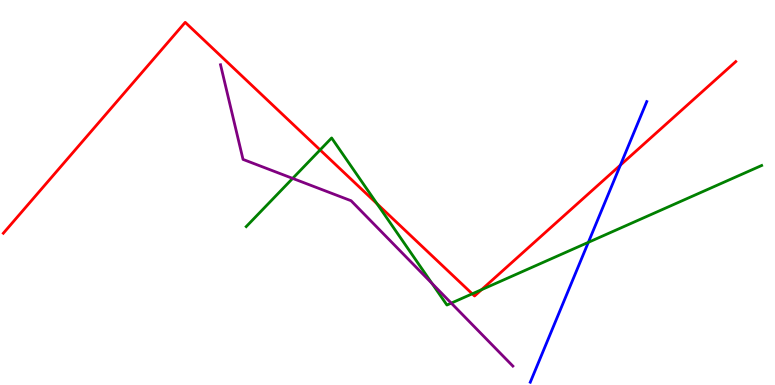[{'lines': ['blue', 'red'], 'intersections': [{'x': 8.01, 'y': 5.71}]}, {'lines': ['green', 'red'], 'intersections': [{'x': 4.13, 'y': 6.11}, {'x': 4.86, 'y': 4.71}, {'x': 6.09, 'y': 2.37}, {'x': 6.21, 'y': 2.48}]}, {'lines': ['purple', 'red'], 'intersections': []}, {'lines': ['blue', 'green'], 'intersections': [{'x': 7.59, 'y': 3.71}]}, {'lines': ['blue', 'purple'], 'intersections': []}, {'lines': ['green', 'purple'], 'intersections': [{'x': 3.78, 'y': 5.37}, {'x': 5.57, 'y': 2.64}, {'x': 5.82, 'y': 2.13}]}]